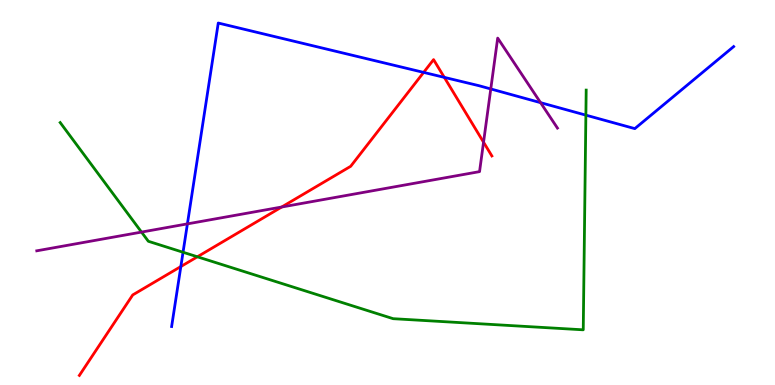[{'lines': ['blue', 'red'], 'intersections': [{'x': 2.33, 'y': 3.08}, {'x': 5.47, 'y': 8.12}, {'x': 5.73, 'y': 7.99}]}, {'lines': ['green', 'red'], 'intersections': [{'x': 2.55, 'y': 3.33}]}, {'lines': ['purple', 'red'], 'intersections': [{'x': 3.63, 'y': 4.62}, {'x': 6.24, 'y': 6.31}]}, {'lines': ['blue', 'green'], 'intersections': [{'x': 2.36, 'y': 3.45}, {'x': 7.56, 'y': 7.01}]}, {'lines': ['blue', 'purple'], 'intersections': [{'x': 2.42, 'y': 4.19}, {'x': 6.33, 'y': 7.69}, {'x': 6.98, 'y': 7.33}]}, {'lines': ['green', 'purple'], 'intersections': [{'x': 1.83, 'y': 3.97}]}]